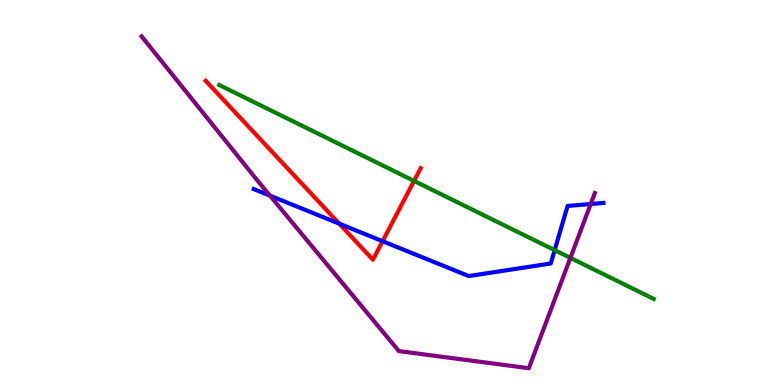[{'lines': ['blue', 'red'], 'intersections': [{'x': 4.38, 'y': 4.19}, {'x': 4.94, 'y': 3.73}]}, {'lines': ['green', 'red'], 'intersections': [{'x': 5.34, 'y': 5.3}]}, {'lines': ['purple', 'red'], 'intersections': []}, {'lines': ['blue', 'green'], 'intersections': [{'x': 7.16, 'y': 3.5}]}, {'lines': ['blue', 'purple'], 'intersections': [{'x': 3.48, 'y': 4.92}, {'x': 7.62, 'y': 4.7}]}, {'lines': ['green', 'purple'], 'intersections': [{'x': 7.36, 'y': 3.3}]}]